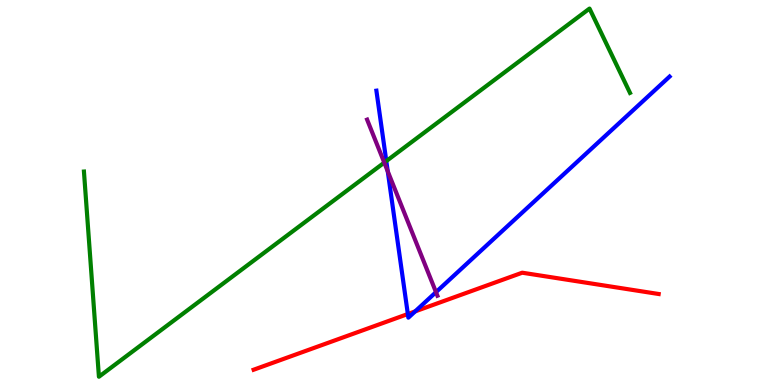[{'lines': ['blue', 'red'], 'intersections': [{'x': 5.26, 'y': 1.84}, {'x': 5.36, 'y': 1.91}]}, {'lines': ['green', 'red'], 'intersections': []}, {'lines': ['purple', 'red'], 'intersections': []}, {'lines': ['blue', 'green'], 'intersections': [{'x': 4.98, 'y': 5.82}]}, {'lines': ['blue', 'purple'], 'intersections': [{'x': 5.0, 'y': 5.55}, {'x': 5.63, 'y': 2.41}]}, {'lines': ['green', 'purple'], 'intersections': [{'x': 4.96, 'y': 5.78}]}]